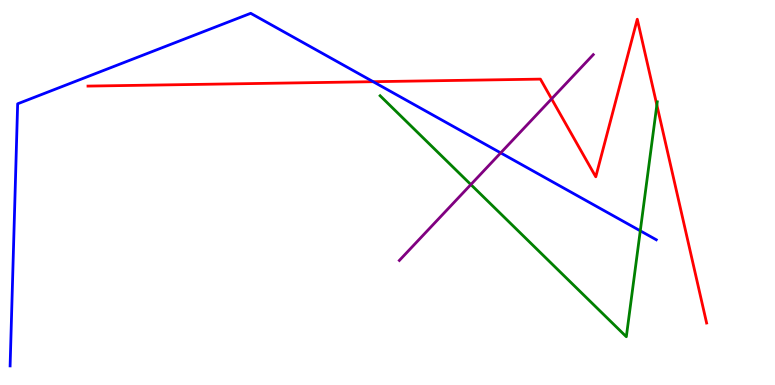[{'lines': ['blue', 'red'], 'intersections': [{'x': 4.82, 'y': 7.88}]}, {'lines': ['green', 'red'], 'intersections': [{'x': 8.48, 'y': 7.27}]}, {'lines': ['purple', 'red'], 'intersections': [{'x': 7.12, 'y': 7.43}]}, {'lines': ['blue', 'green'], 'intersections': [{'x': 8.26, 'y': 4.0}]}, {'lines': ['blue', 'purple'], 'intersections': [{'x': 6.46, 'y': 6.03}]}, {'lines': ['green', 'purple'], 'intersections': [{'x': 6.08, 'y': 5.21}]}]